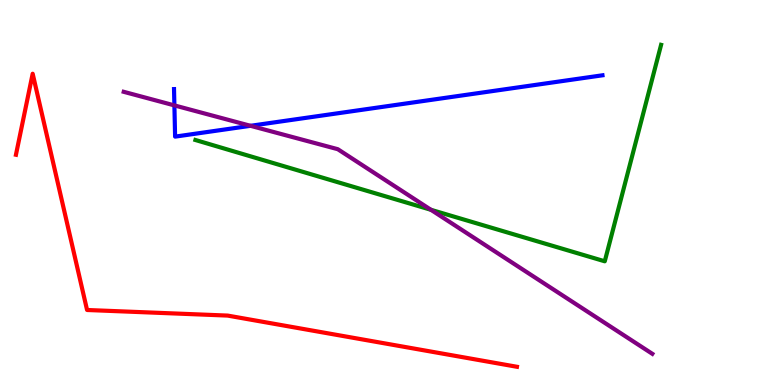[{'lines': ['blue', 'red'], 'intersections': []}, {'lines': ['green', 'red'], 'intersections': []}, {'lines': ['purple', 'red'], 'intersections': []}, {'lines': ['blue', 'green'], 'intersections': []}, {'lines': ['blue', 'purple'], 'intersections': [{'x': 2.25, 'y': 7.26}, {'x': 3.23, 'y': 6.73}]}, {'lines': ['green', 'purple'], 'intersections': [{'x': 5.56, 'y': 4.55}]}]